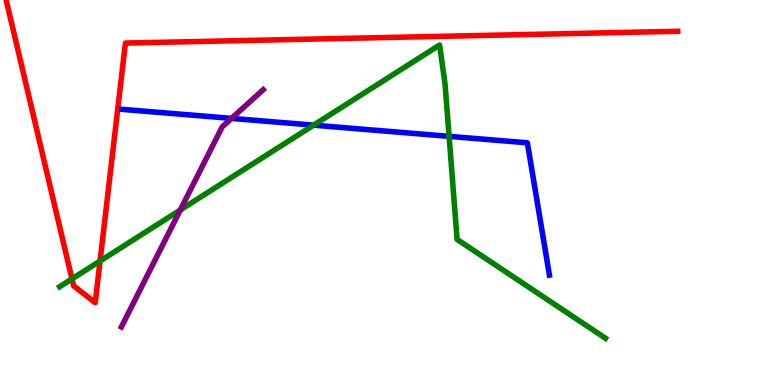[{'lines': ['blue', 'red'], 'intersections': []}, {'lines': ['green', 'red'], 'intersections': [{'x': 0.928, 'y': 2.76}, {'x': 1.29, 'y': 3.22}]}, {'lines': ['purple', 'red'], 'intersections': []}, {'lines': ['blue', 'green'], 'intersections': [{'x': 4.05, 'y': 6.75}, {'x': 5.79, 'y': 6.46}]}, {'lines': ['blue', 'purple'], 'intersections': [{'x': 2.99, 'y': 6.93}]}, {'lines': ['green', 'purple'], 'intersections': [{'x': 2.33, 'y': 4.55}]}]